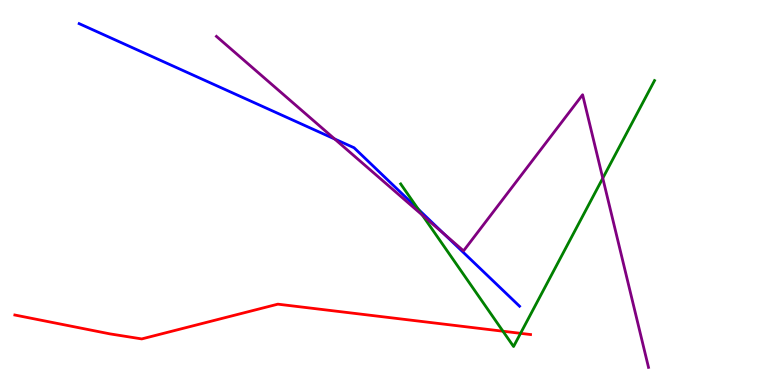[{'lines': ['blue', 'red'], 'intersections': []}, {'lines': ['green', 'red'], 'intersections': [{'x': 6.49, 'y': 1.4}, {'x': 6.72, 'y': 1.34}]}, {'lines': ['purple', 'red'], 'intersections': []}, {'lines': ['blue', 'green'], 'intersections': [{'x': 5.4, 'y': 4.57}]}, {'lines': ['blue', 'purple'], 'intersections': [{'x': 4.32, 'y': 6.39}, {'x': 5.73, 'y': 3.92}]}, {'lines': ['green', 'purple'], 'intersections': [{'x': 5.45, 'y': 4.41}, {'x': 7.78, 'y': 5.37}]}]